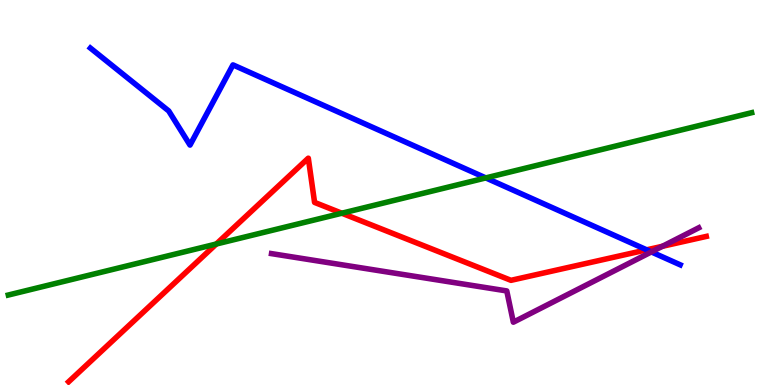[{'lines': ['blue', 'red'], 'intersections': [{'x': 8.34, 'y': 3.51}]}, {'lines': ['green', 'red'], 'intersections': [{'x': 2.79, 'y': 3.66}, {'x': 4.41, 'y': 4.46}]}, {'lines': ['purple', 'red'], 'intersections': [{'x': 8.55, 'y': 3.6}]}, {'lines': ['blue', 'green'], 'intersections': [{'x': 6.27, 'y': 5.38}]}, {'lines': ['blue', 'purple'], 'intersections': [{'x': 8.4, 'y': 3.46}]}, {'lines': ['green', 'purple'], 'intersections': []}]